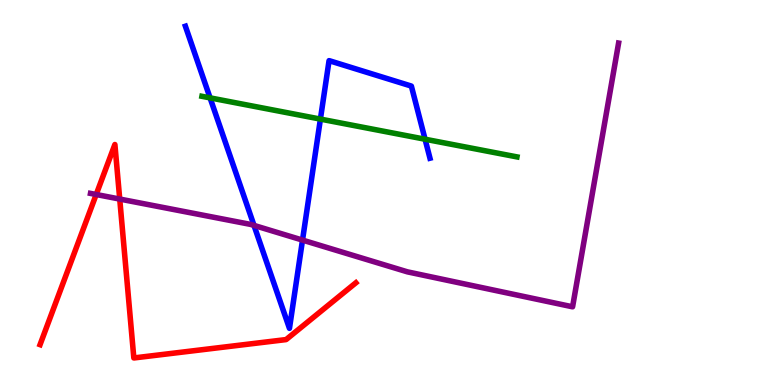[{'lines': ['blue', 'red'], 'intersections': []}, {'lines': ['green', 'red'], 'intersections': []}, {'lines': ['purple', 'red'], 'intersections': [{'x': 1.24, 'y': 4.95}, {'x': 1.54, 'y': 4.83}]}, {'lines': ['blue', 'green'], 'intersections': [{'x': 2.71, 'y': 7.46}, {'x': 4.13, 'y': 6.91}, {'x': 5.48, 'y': 6.38}]}, {'lines': ['blue', 'purple'], 'intersections': [{'x': 3.28, 'y': 4.15}, {'x': 3.9, 'y': 3.76}]}, {'lines': ['green', 'purple'], 'intersections': []}]